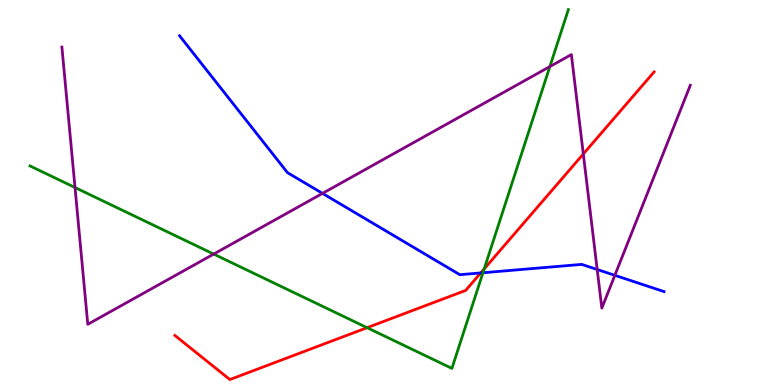[{'lines': ['blue', 'red'], 'intersections': [{'x': 6.2, 'y': 2.91}]}, {'lines': ['green', 'red'], 'intersections': [{'x': 4.74, 'y': 1.49}, {'x': 6.25, 'y': 3.02}]}, {'lines': ['purple', 'red'], 'intersections': [{'x': 7.53, 'y': 6.0}]}, {'lines': ['blue', 'green'], 'intersections': [{'x': 6.23, 'y': 2.92}]}, {'lines': ['blue', 'purple'], 'intersections': [{'x': 4.16, 'y': 4.98}, {'x': 7.71, 'y': 3.0}, {'x': 7.93, 'y': 2.85}]}, {'lines': ['green', 'purple'], 'intersections': [{'x': 0.968, 'y': 5.13}, {'x': 2.76, 'y': 3.4}, {'x': 7.1, 'y': 8.27}]}]